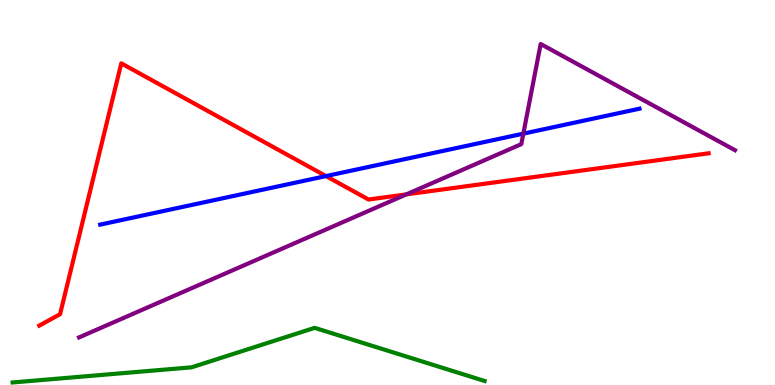[{'lines': ['blue', 'red'], 'intersections': [{'x': 4.21, 'y': 5.43}]}, {'lines': ['green', 'red'], 'intersections': []}, {'lines': ['purple', 'red'], 'intersections': [{'x': 5.24, 'y': 4.95}]}, {'lines': ['blue', 'green'], 'intersections': []}, {'lines': ['blue', 'purple'], 'intersections': [{'x': 6.75, 'y': 6.53}]}, {'lines': ['green', 'purple'], 'intersections': []}]